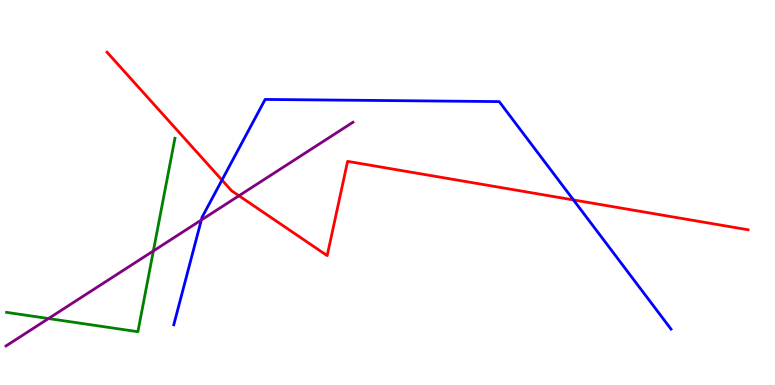[{'lines': ['blue', 'red'], 'intersections': [{'x': 2.86, 'y': 5.32}, {'x': 7.4, 'y': 4.81}]}, {'lines': ['green', 'red'], 'intersections': []}, {'lines': ['purple', 'red'], 'intersections': [{'x': 3.08, 'y': 4.92}]}, {'lines': ['blue', 'green'], 'intersections': []}, {'lines': ['blue', 'purple'], 'intersections': [{'x': 2.6, 'y': 4.29}]}, {'lines': ['green', 'purple'], 'intersections': [{'x': 0.626, 'y': 1.73}, {'x': 1.98, 'y': 3.48}]}]